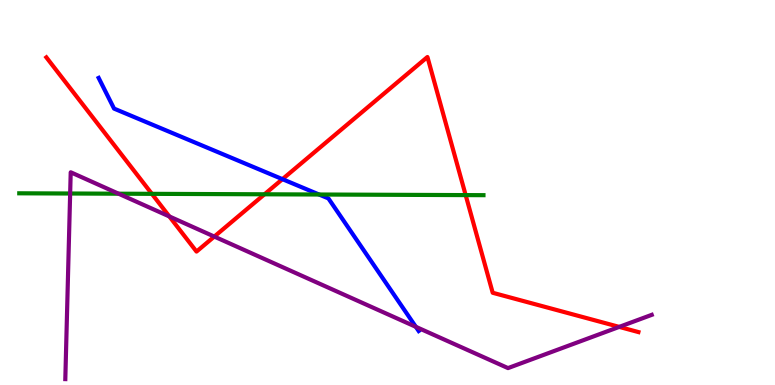[{'lines': ['blue', 'red'], 'intersections': [{'x': 3.64, 'y': 5.35}]}, {'lines': ['green', 'red'], 'intersections': [{'x': 1.96, 'y': 4.97}, {'x': 3.41, 'y': 4.95}, {'x': 6.01, 'y': 4.93}]}, {'lines': ['purple', 'red'], 'intersections': [{'x': 2.19, 'y': 4.38}, {'x': 2.77, 'y': 3.86}, {'x': 7.99, 'y': 1.51}]}, {'lines': ['blue', 'green'], 'intersections': [{'x': 4.12, 'y': 4.95}]}, {'lines': ['blue', 'purple'], 'intersections': [{'x': 5.37, 'y': 1.51}]}, {'lines': ['green', 'purple'], 'intersections': [{'x': 0.905, 'y': 4.97}, {'x': 1.53, 'y': 4.97}]}]